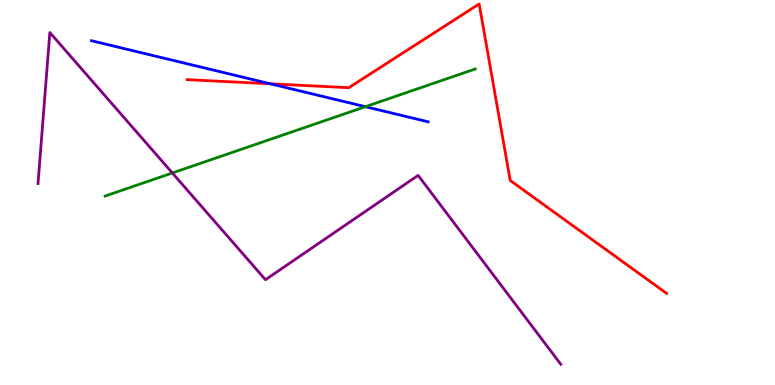[{'lines': ['blue', 'red'], 'intersections': [{'x': 3.49, 'y': 7.82}]}, {'lines': ['green', 'red'], 'intersections': []}, {'lines': ['purple', 'red'], 'intersections': []}, {'lines': ['blue', 'green'], 'intersections': [{'x': 4.71, 'y': 7.23}]}, {'lines': ['blue', 'purple'], 'intersections': []}, {'lines': ['green', 'purple'], 'intersections': [{'x': 2.22, 'y': 5.51}]}]